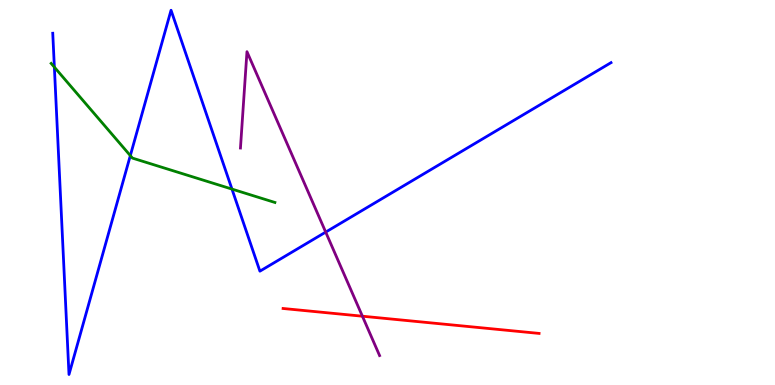[{'lines': ['blue', 'red'], 'intersections': []}, {'lines': ['green', 'red'], 'intersections': []}, {'lines': ['purple', 'red'], 'intersections': [{'x': 4.68, 'y': 1.79}]}, {'lines': ['blue', 'green'], 'intersections': [{'x': 0.701, 'y': 8.26}, {'x': 1.68, 'y': 5.96}, {'x': 2.99, 'y': 5.09}]}, {'lines': ['blue', 'purple'], 'intersections': [{'x': 4.2, 'y': 3.97}]}, {'lines': ['green', 'purple'], 'intersections': []}]